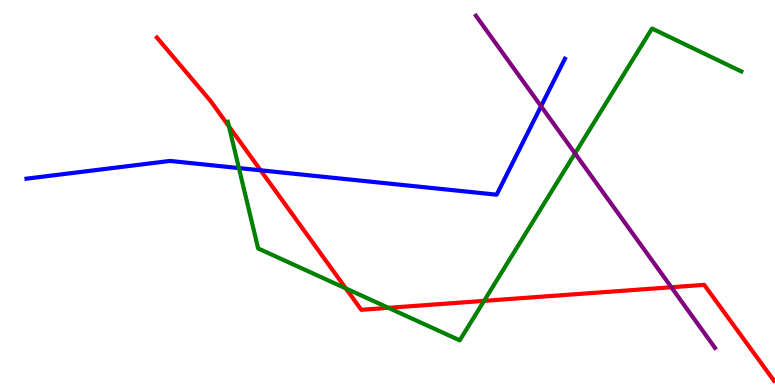[{'lines': ['blue', 'red'], 'intersections': [{'x': 3.36, 'y': 5.58}]}, {'lines': ['green', 'red'], 'intersections': [{'x': 2.95, 'y': 6.72}, {'x': 4.46, 'y': 2.51}, {'x': 5.01, 'y': 2.0}, {'x': 6.25, 'y': 2.19}]}, {'lines': ['purple', 'red'], 'intersections': [{'x': 8.66, 'y': 2.54}]}, {'lines': ['blue', 'green'], 'intersections': [{'x': 3.08, 'y': 5.63}]}, {'lines': ['blue', 'purple'], 'intersections': [{'x': 6.98, 'y': 7.24}]}, {'lines': ['green', 'purple'], 'intersections': [{'x': 7.42, 'y': 6.02}]}]